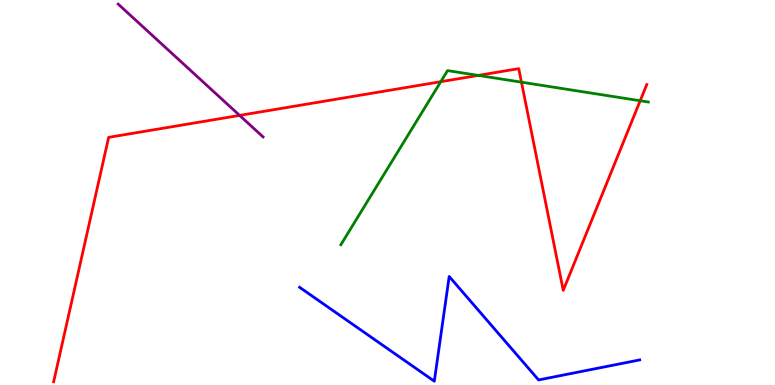[{'lines': ['blue', 'red'], 'intersections': []}, {'lines': ['green', 'red'], 'intersections': [{'x': 5.69, 'y': 7.88}, {'x': 6.17, 'y': 8.04}, {'x': 6.73, 'y': 7.87}, {'x': 8.26, 'y': 7.38}]}, {'lines': ['purple', 'red'], 'intersections': [{'x': 3.09, 'y': 7.0}]}, {'lines': ['blue', 'green'], 'intersections': []}, {'lines': ['blue', 'purple'], 'intersections': []}, {'lines': ['green', 'purple'], 'intersections': []}]